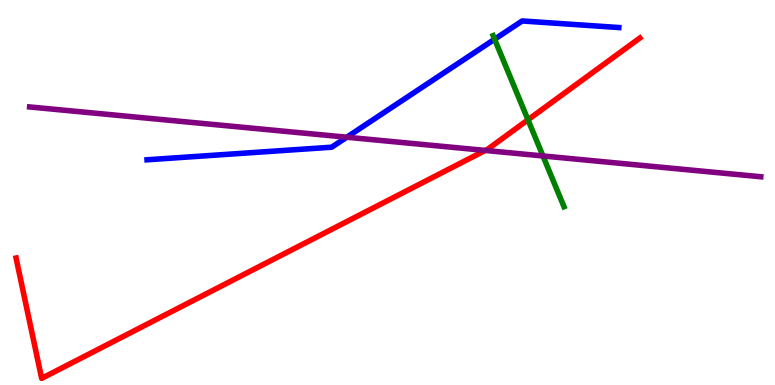[{'lines': ['blue', 'red'], 'intersections': []}, {'lines': ['green', 'red'], 'intersections': [{'x': 6.81, 'y': 6.89}]}, {'lines': ['purple', 'red'], 'intersections': [{'x': 6.26, 'y': 6.09}]}, {'lines': ['blue', 'green'], 'intersections': [{'x': 6.38, 'y': 8.98}]}, {'lines': ['blue', 'purple'], 'intersections': [{'x': 4.47, 'y': 6.44}]}, {'lines': ['green', 'purple'], 'intersections': [{'x': 7.01, 'y': 5.95}]}]